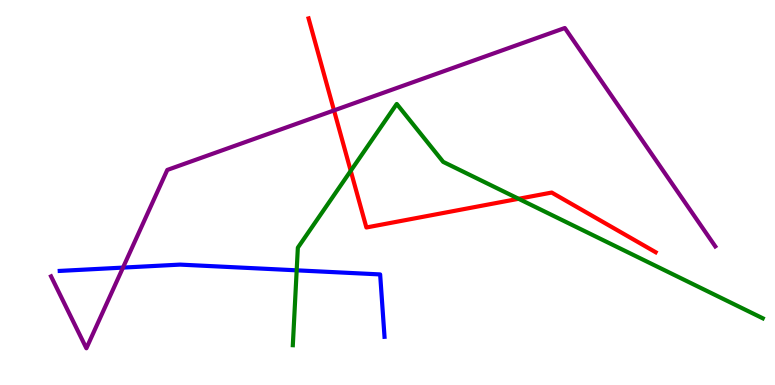[{'lines': ['blue', 'red'], 'intersections': []}, {'lines': ['green', 'red'], 'intersections': [{'x': 4.53, 'y': 5.56}, {'x': 6.69, 'y': 4.84}]}, {'lines': ['purple', 'red'], 'intersections': [{'x': 4.31, 'y': 7.13}]}, {'lines': ['blue', 'green'], 'intersections': [{'x': 3.83, 'y': 2.98}]}, {'lines': ['blue', 'purple'], 'intersections': [{'x': 1.59, 'y': 3.05}]}, {'lines': ['green', 'purple'], 'intersections': []}]